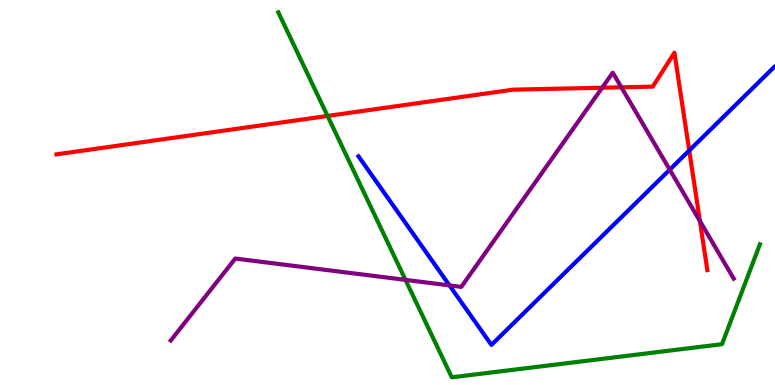[{'lines': ['blue', 'red'], 'intersections': [{'x': 8.89, 'y': 6.09}]}, {'lines': ['green', 'red'], 'intersections': [{'x': 4.23, 'y': 6.99}]}, {'lines': ['purple', 'red'], 'intersections': [{'x': 7.77, 'y': 7.72}, {'x': 8.02, 'y': 7.73}, {'x': 9.03, 'y': 4.26}]}, {'lines': ['blue', 'green'], 'intersections': []}, {'lines': ['blue', 'purple'], 'intersections': [{'x': 5.8, 'y': 2.59}, {'x': 8.64, 'y': 5.59}]}, {'lines': ['green', 'purple'], 'intersections': [{'x': 5.23, 'y': 2.73}]}]